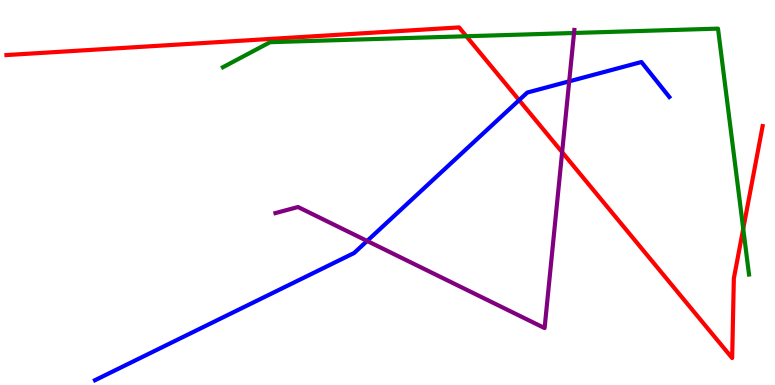[{'lines': ['blue', 'red'], 'intersections': [{'x': 6.7, 'y': 7.4}]}, {'lines': ['green', 'red'], 'intersections': [{'x': 6.02, 'y': 9.06}, {'x': 9.59, 'y': 4.06}]}, {'lines': ['purple', 'red'], 'intersections': [{'x': 7.25, 'y': 6.05}]}, {'lines': ['blue', 'green'], 'intersections': []}, {'lines': ['blue', 'purple'], 'intersections': [{'x': 4.74, 'y': 3.74}, {'x': 7.34, 'y': 7.89}]}, {'lines': ['green', 'purple'], 'intersections': [{'x': 7.41, 'y': 9.14}]}]